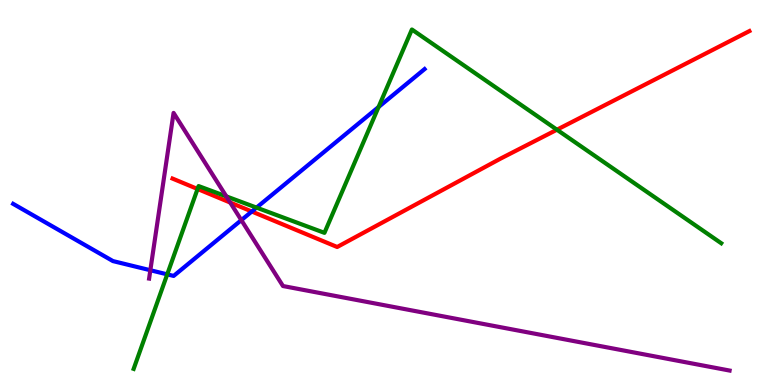[{'lines': ['blue', 'red'], 'intersections': [{'x': 3.25, 'y': 4.51}]}, {'lines': ['green', 'red'], 'intersections': [{'x': 2.55, 'y': 5.09}, {'x': 7.19, 'y': 6.63}]}, {'lines': ['purple', 'red'], 'intersections': [{'x': 2.97, 'y': 4.74}]}, {'lines': ['blue', 'green'], 'intersections': [{'x': 2.16, 'y': 2.87}, {'x': 3.31, 'y': 4.61}, {'x': 4.88, 'y': 7.22}]}, {'lines': ['blue', 'purple'], 'intersections': [{'x': 1.94, 'y': 2.98}, {'x': 3.11, 'y': 4.28}]}, {'lines': ['green', 'purple'], 'intersections': [{'x': 2.92, 'y': 4.9}]}]